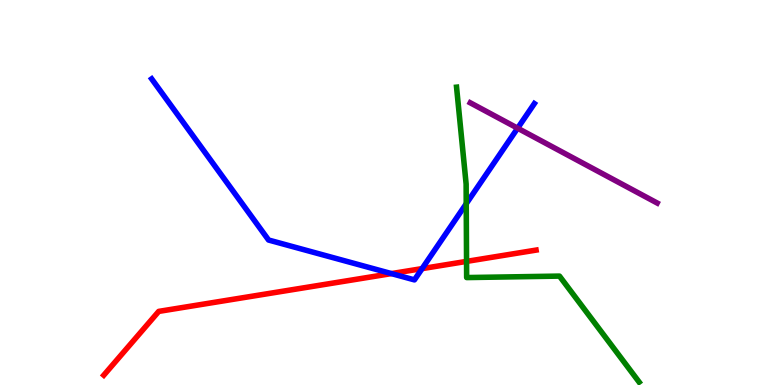[{'lines': ['blue', 'red'], 'intersections': [{'x': 5.05, 'y': 2.89}, {'x': 5.45, 'y': 3.02}]}, {'lines': ['green', 'red'], 'intersections': [{'x': 6.02, 'y': 3.21}]}, {'lines': ['purple', 'red'], 'intersections': []}, {'lines': ['blue', 'green'], 'intersections': [{'x': 6.02, 'y': 4.71}]}, {'lines': ['blue', 'purple'], 'intersections': [{'x': 6.68, 'y': 6.67}]}, {'lines': ['green', 'purple'], 'intersections': []}]